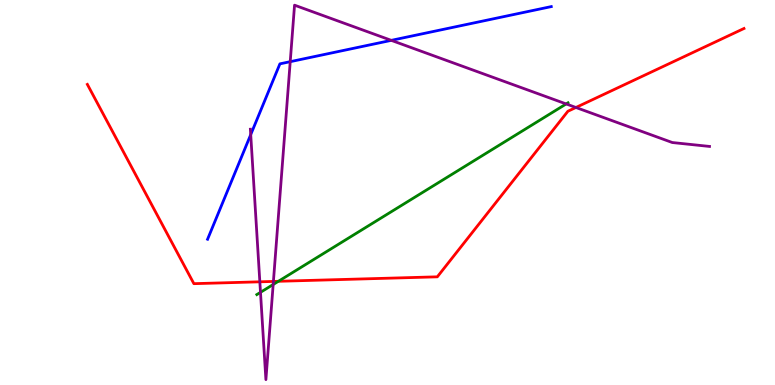[{'lines': ['blue', 'red'], 'intersections': []}, {'lines': ['green', 'red'], 'intersections': [{'x': 3.59, 'y': 2.69}]}, {'lines': ['purple', 'red'], 'intersections': [{'x': 3.35, 'y': 2.68}, {'x': 3.53, 'y': 2.69}, {'x': 7.43, 'y': 7.21}]}, {'lines': ['blue', 'green'], 'intersections': []}, {'lines': ['blue', 'purple'], 'intersections': [{'x': 3.24, 'y': 6.5}, {'x': 3.74, 'y': 8.4}, {'x': 5.05, 'y': 8.95}]}, {'lines': ['green', 'purple'], 'intersections': [{'x': 3.36, 'y': 2.41}, {'x': 3.52, 'y': 2.61}, {'x': 7.31, 'y': 7.3}]}]